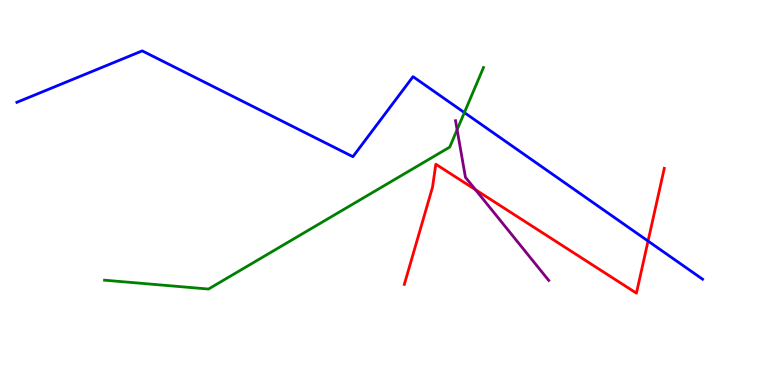[{'lines': ['blue', 'red'], 'intersections': [{'x': 8.36, 'y': 3.74}]}, {'lines': ['green', 'red'], 'intersections': []}, {'lines': ['purple', 'red'], 'intersections': [{'x': 6.14, 'y': 5.07}]}, {'lines': ['blue', 'green'], 'intersections': [{'x': 5.99, 'y': 7.08}]}, {'lines': ['blue', 'purple'], 'intersections': []}, {'lines': ['green', 'purple'], 'intersections': [{'x': 5.9, 'y': 6.63}]}]